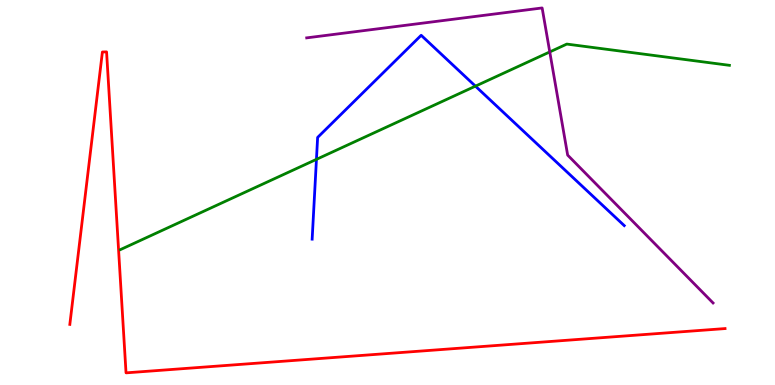[{'lines': ['blue', 'red'], 'intersections': []}, {'lines': ['green', 'red'], 'intersections': []}, {'lines': ['purple', 'red'], 'intersections': []}, {'lines': ['blue', 'green'], 'intersections': [{'x': 4.08, 'y': 5.86}, {'x': 6.13, 'y': 7.76}]}, {'lines': ['blue', 'purple'], 'intersections': []}, {'lines': ['green', 'purple'], 'intersections': [{'x': 7.09, 'y': 8.65}]}]